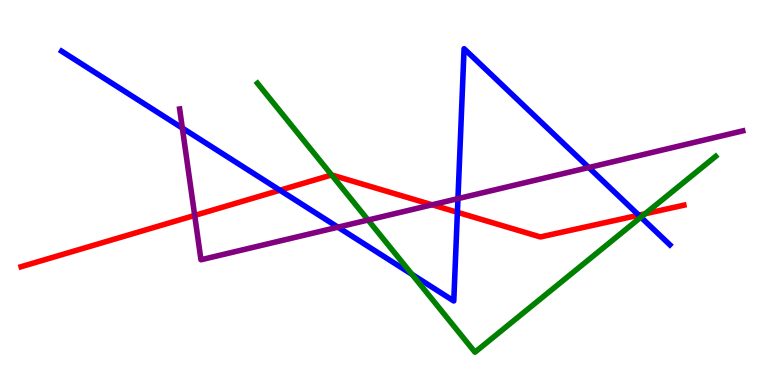[{'lines': ['blue', 'red'], 'intersections': [{'x': 3.61, 'y': 5.06}, {'x': 5.9, 'y': 4.49}, {'x': 8.24, 'y': 4.41}]}, {'lines': ['green', 'red'], 'intersections': [{'x': 4.28, 'y': 5.46}, {'x': 8.32, 'y': 4.45}]}, {'lines': ['purple', 'red'], 'intersections': [{'x': 2.51, 'y': 4.4}, {'x': 5.58, 'y': 4.68}]}, {'lines': ['blue', 'green'], 'intersections': [{'x': 5.32, 'y': 2.87}, {'x': 8.27, 'y': 4.36}]}, {'lines': ['blue', 'purple'], 'intersections': [{'x': 2.35, 'y': 6.67}, {'x': 4.36, 'y': 4.1}, {'x': 5.91, 'y': 4.84}, {'x': 7.6, 'y': 5.65}]}, {'lines': ['green', 'purple'], 'intersections': [{'x': 4.75, 'y': 4.29}]}]